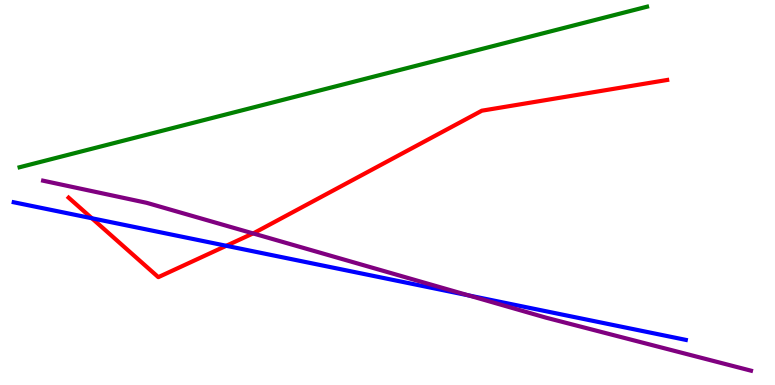[{'lines': ['blue', 'red'], 'intersections': [{'x': 1.19, 'y': 4.33}, {'x': 2.92, 'y': 3.62}]}, {'lines': ['green', 'red'], 'intersections': []}, {'lines': ['purple', 'red'], 'intersections': [{'x': 3.27, 'y': 3.94}]}, {'lines': ['blue', 'green'], 'intersections': []}, {'lines': ['blue', 'purple'], 'intersections': [{'x': 6.05, 'y': 2.33}]}, {'lines': ['green', 'purple'], 'intersections': []}]